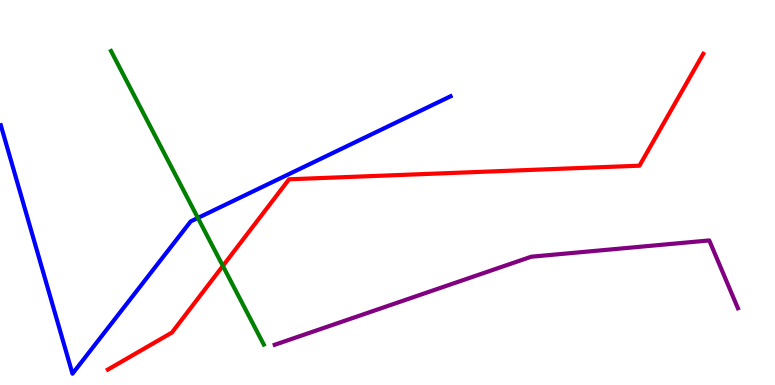[{'lines': ['blue', 'red'], 'intersections': []}, {'lines': ['green', 'red'], 'intersections': [{'x': 2.88, 'y': 3.09}]}, {'lines': ['purple', 'red'], 'intersections': []}, {'lines': ['blue', 'green'], 'intersections': [{'x': 2.55, 'y': 4.34}]}, {'lines': ['blue', 'purple'], 'intersections': []}, {'lines': ['green', 'purple'], 'intersections': []}]